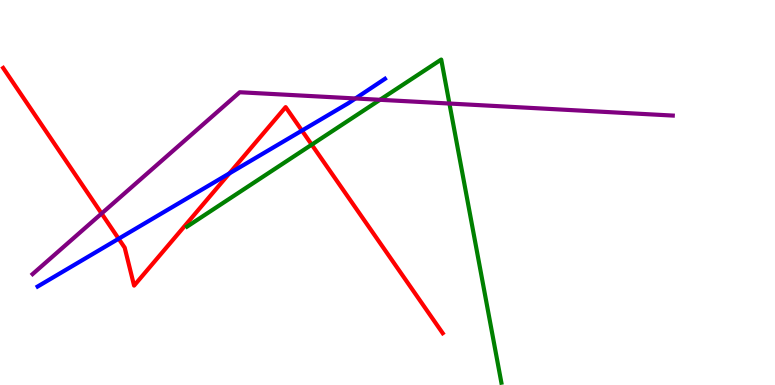[{'lines': ['blue', 'red'], 'intersections': [{'x': 1.53, 'y': 3.8}, {'x': 2.96, 'y': 5.5}, {'x': 3.9, 'y': 6.61}]}, {'lines': ['green', 'red'], 'intersections': [{'x': 4.02, 'y': 6.24}]}, {'lines': ['purple', 'red'], 'intersections': [{'x': 1.31, 'y': 4.45}]}, {'lines': ['blue', 'green'], 'intersections': []}, {'lines': ['blue', 'purple'], 'intersections': [{'x': 4.59, 'y': 7.44}]}, {'lines': ['green', 'purple'], 'intersections': [{'x': 4.9, 'y': 7.41}, {'x': 5.8, 'y': 7.31}]}]